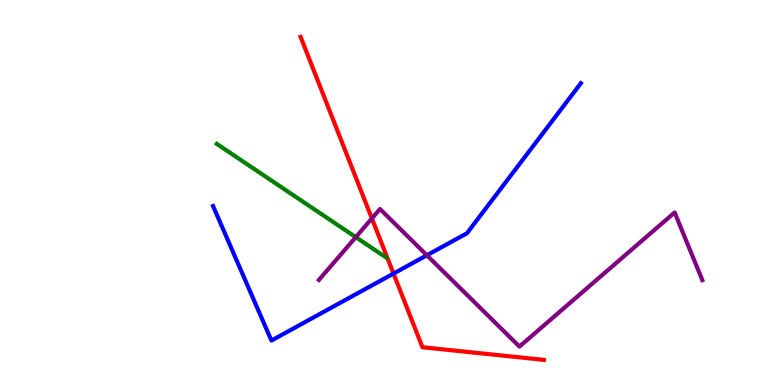[{'lines': ['blue', 'red'], 'intersections': [{'x': 5.08, 'y': 2.89}]}, {'lines': ['green', 'red'], 'intersections': []}, {'lines': ['purple', 'red'], 'intersections': [{'x': 4.8, 'y': 4.33}]}, {'lines': ['blue', 'green'], 'intersections': []}, {'lines': ['blue', 'purple'], 'intersections': [{'x': 5.51, 'y': 3.37}]}, {'lines': ['green', 'purple'], 'intersections': [{'x': 4.59, 'y': 3.84}]}]